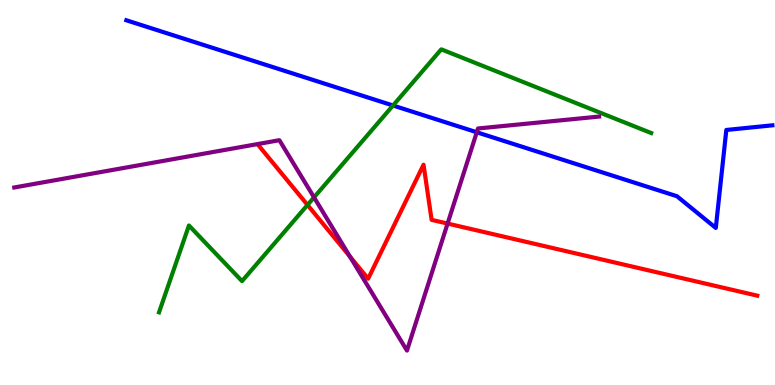[{'lines': ['blue', 'red'], 'intersections': []}, {'lines': ['green', 'red'], 'intersections': [{'x': 3.97, 'y': 4.68}]}, {'lines': ['purple', 'red'], 'intersections': [{'x': 4.52, 'y': 3.33}, {'x': 5.78, 'y': 4.19}]}, {'lines': ['blue', 'green'], 'intersections': [{'x': 5.07, 'y': 7.26}]}, {'lines': ['blue', 'purple'], 'intersections': [{'x': 6.15, 'y': 6.56}]}, {'lines': ['green', 'purple'], 'intersections': [{'x': 4.05, 'y': 4.87}]}]